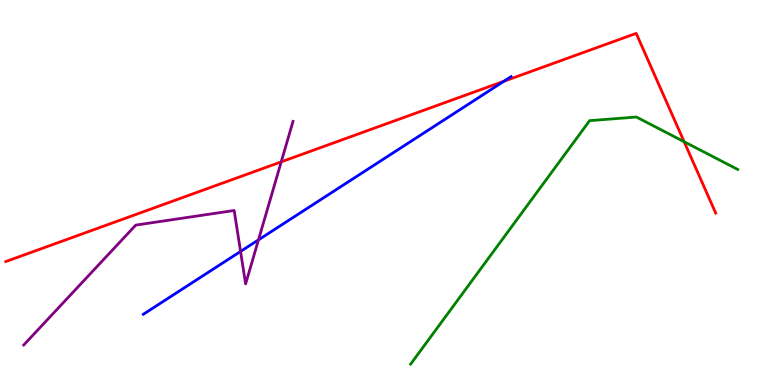[{'lines': ['blue', 'red'], 'intersections': [{'x': 6.5, 'y': 7.89}]}, {'lines': ['green', 'red'], 'intersections': [{'x': 8.83, 'y': 6.32}]}, {'lines': ['purple', 'red'], 'intersections': [{'x': 3.63, 'y': 5.8}]}, {'lines': ['blue', 'green'], 'intersections': []}, {'lines': ['blue', 'purple'], 'intersections': [{'x': 3.1, 'y': 3.47}, {'x': 3.34, 'y': 3.77}]}, {'lines': ['green', 'purple'], 'intersections': []}]